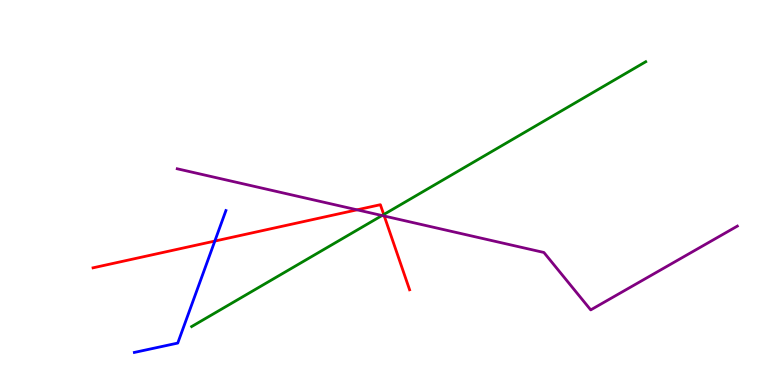[{'lines': ['blue', 'red'], 'intersections': [{'x': 2.77, 'y': 3.74}]}, {'lines': ['green', 'red'], 'intersections': [{'x': 4.95, 'y': 4.43}]}, {'lines': ['purple', 'red'], 'intersections': [{'x': 4.61, 'y': 4.55}, {'x': 4.96, 'y': 4.39}]}, {'lines': ['blue', 'green'], 'intersections': []}, {'lines': ['blue', 'purple'], 'intersections': []}, {'lines': ['green', 'purple'], 'intersections': [{'x': 4.93, 'y': 4.4}]}]